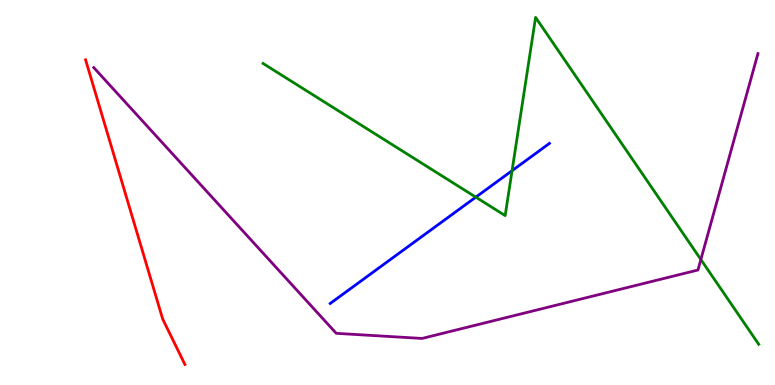[{'lines': ['blue', 'red'], 'intersections': []}, {'lines': ['green', 'red'], 'intersections': []}, {'lines': ['purple', 'red'], 'intersections': []}, {'lines': ['blue', 'green'], 'intersections': [{'x': 6.14, 'y': 4.88}, {'x': 6.61, 'y': 5.57}]}, {'lines': ['blue', 'purple'], 'intersections': []}, {'lines': ['green', 'purple'], 'intersections': [{'x': 9.04, 'y': 3.26}]}]